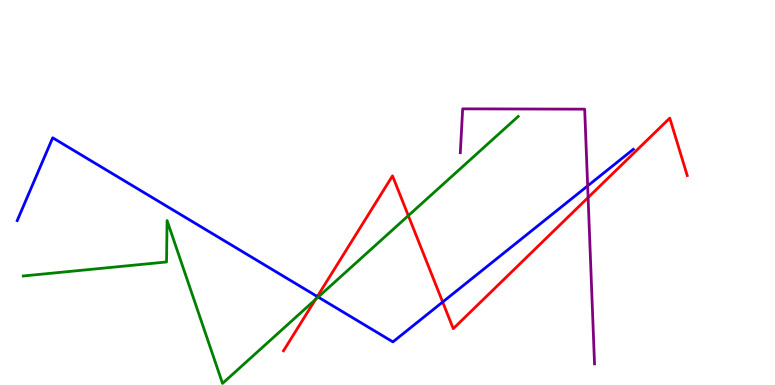[{'lines': ['blue', 'red'], 'intersections': [{'x': 4.09, 'y': 2.3}, {'x': 5.71, 'y': 2.16}]}, {'lines': ['green', 'red'], 'intersections': [{'x': 4.07, 'y': 2.22}, {'x': 5.27, 'y': 4.4}]}, {'lines': ['purple', 'red'], 'intersections': [{'x': 7.59, 'y': 4.87}]}, {'lines': ['blue', 'green'], 'intersections': [{'x': 4.11, 'y': 2.28}]}, {'lines': ['blue', 'purple'], 'intersections': [{'x': 7.58, 'y': 5.17}]}, {'lines': ['green', 'purple'], 'intersections': []}]